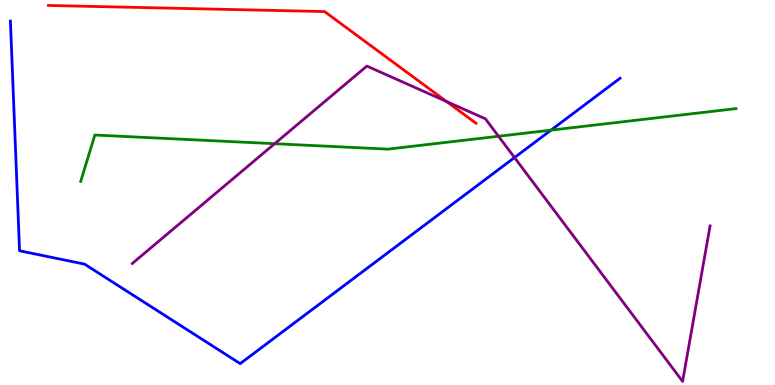[{'lines': ['blue', 'red'], 'intersections': []}, {'lines': ['green', 'red'], 'intersections': []}, {'lines': ['purple', 'red'], 'intersections': [{'x': 5.76, 'y': 7.36}]}, {'lines': ['blue', 'green'], 'intersections': [{'x': 7.11, 'y': 6.62}]}, {'lines': ['blue', 'purple'], 'intersections': [{'x': 6.64, 'y': 5.91}]}, {'lines': ['green', 'purple'], 'intersections': [{'x': 3.54, 'y': 6.27}, {'x': 6.43, 'y': 6.46}]}]